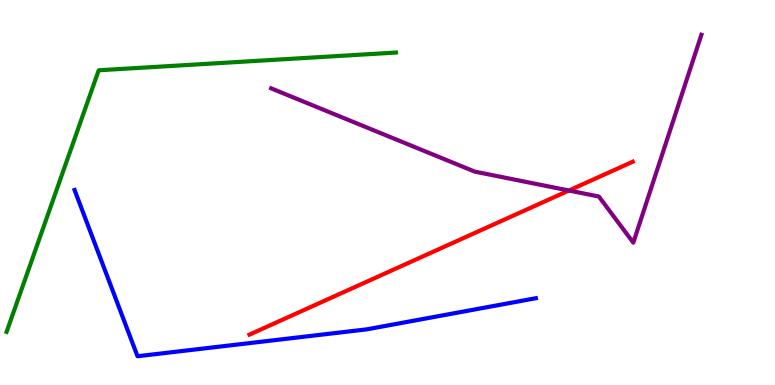[{'lines': ['blue', 'red'], 'intersections': []}, {'lines': ['green', 'red'], 'intersections': []}, {'lines': ['purple', 'red'], 'intersections': [{'x': 7.34, 'y': 5.05}]}, {'lines': ['blue', 'green'], 'intersections': []}, {'lines': ['blue', 'purple'], 'intersections': []}, {'lines': ['green', 'purple'], 'intersections': []}]